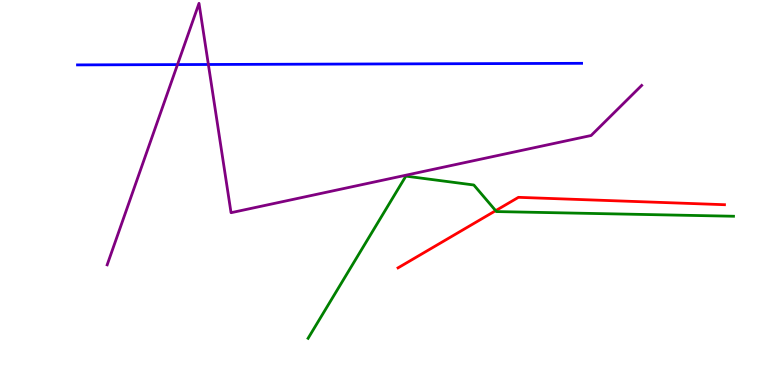[{'lines': ['blue', 'red'], 'intersections': []}, {'lines': ['green', 'red'], 'intersections': [{'x': 6.4, 'y': 4.53}]}, {'lines': ['purple', 'red'], 'intersections': []}, {'lines': ['blue', 'green'], 'intersections': []}, {'lines': ['blue', 'purple'], 'intersections': [{'x': 2.29, 'y': 8.32}, {'x': 2.69, 'y': 8.32}]}, {'lines': ['green', 'purple'], 'intersections': []}]